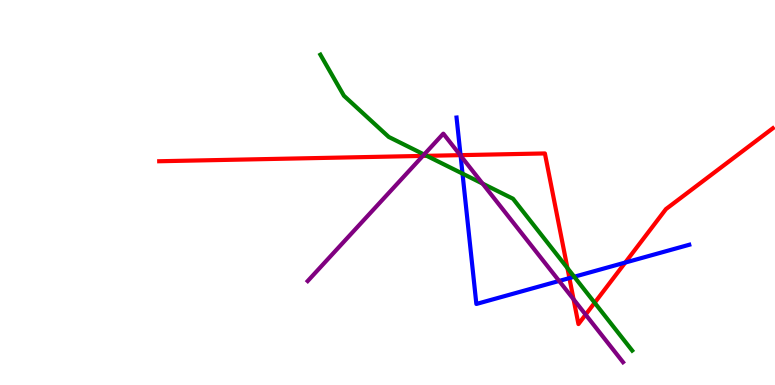[{'lines': ['blue', 'red'], 'intersections': [{'x': 5.94, 'y': 5.97}, {'x': 7.35, 'y': 2.78}, {'x': 8.07, 'y': 3.18}]}, {'lines': ['green', 'red'], 'intersections': [{'x': 5.51, 'y': 5.95}, {'x': 7.32, 'y': 3.04}, {'x': 7.67, 'y': 2.14}]}, {'lines': ['purple', 'red'], 'intersections': [{'x': 5.46, 'y': 5.95}, {'x': 5.94, 'y': 5.97}, {'x': 7.4, 'y': 2.23}, {'x': 7.56, 'y': 1.83}]}, {'lines': ['blue', 'green'], 'intersections': [{'x': 5.97, 'y': 5.49}, {'x': 7.41, 'y': 2.81}]}, {'lines': ['blue', 'purple'], 'intersections': [{'x': 5.94, 'y': 5.96}, {'x': 7.21, 'y': 2.7}]}, {'lines': ['green', 'purple'], 'intersections': [{'x': 5.47, 'y': 5.99}, {'x': 6.23, 'y': 5.23}]}]